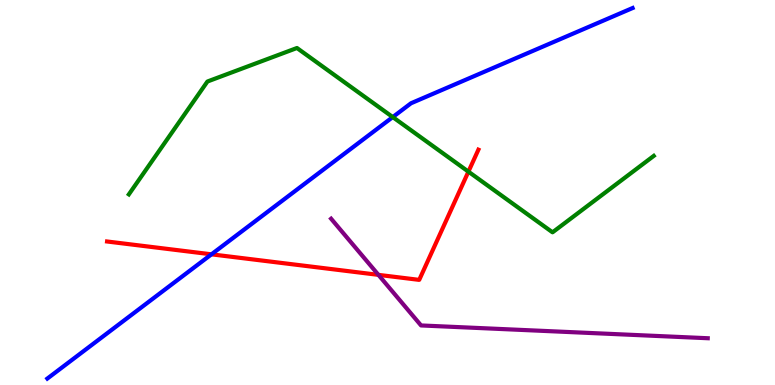[{'lines': ['blue', 'red'], 'intersections': [{'x': 2.73, 'y': 3.39}]}, {'lines': ['green', 'red'], 'intersections': [{'x': 6.04, 'y': 5.54}]}, {'lines': ['purple', 'red'], 'intersections': [{'x': 4.88, 'y': 2.86}]}, {'lines': ['blue', 'green'], 'intersections': [{'x': 5.07, 'y': 6.96}]}, {'lines': ['blue', 'purple'], 'intersections': []}, {'lines': ['green', 'purple'], 'intersections': []}]